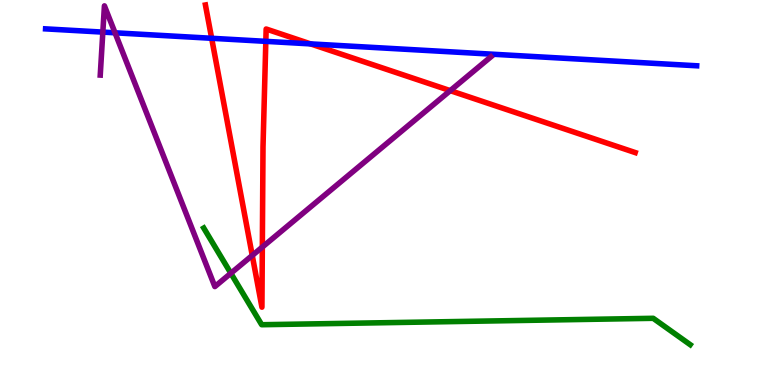[{'lines': ['blue', 'red'], 'intersections': [{'x': 2.73, 'y': 9.01}, {'x': 3.43, 'y': 8.93}, {'x': 4.01, 'y': 8.86}]}, {'lines': ['green', 'red'], 'intersections': []}, {'lines': ['purple', 'red'], 'intersections': [{'x': 3.25, 'y': 3.36}, {'x': 3.38, 'y': 3.58}, {'x': 5.81, 'y': 7.65}]}, {'lines': ['blue', 'green'], 'intersections': []}, {'lines': ['blue', 'purple'], 'intersections': [{'x': 1.33, 'y': 9.17}, {'x': 1.48, 'y': 9.15}]}, {'lines': ['green', 'purple'], 'intersections': [{'x': 2.98, 'y': 2.9}]}]